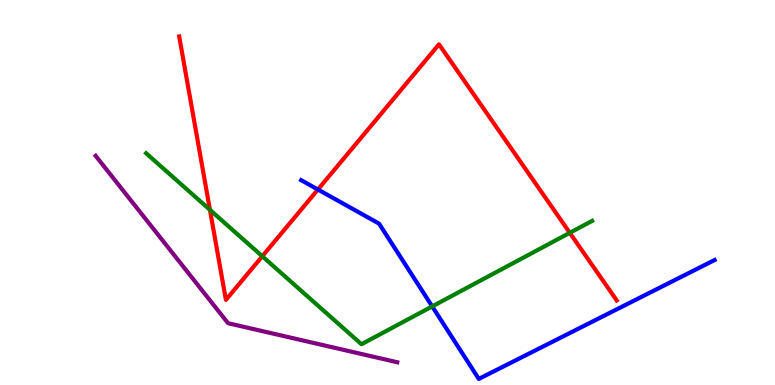[{'lines': ['blue', 'red'], 'intersections': [{'x': 4.1, 'y': 5.08}]}, {'lines': ['green', 'red'], 'intersections': [{'x': 2.71, 'y': 4.55}, {'x': 3.38, 'y': 3.34}, {'x': 7.35, 'y': 3.95}]}, {'lines': ['purple', 'red'], 'intersections': []}, {'lines': ['blue', 'green'], 'intersections': [{'x': 5.58, 'y': 2.04}]}, {'lines': ['blue', 'purple'], 'intersections': []}, {'lines': ['green', 'purple'], 'intersections': []}]